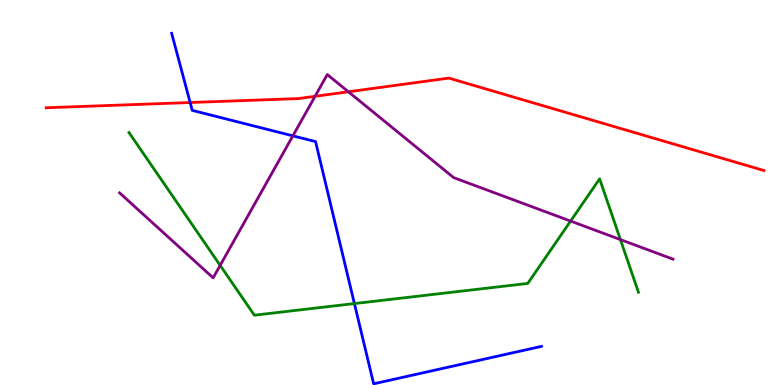[{'lines': ['blue', 'red'], 'intersections': [{'x': 2.45, 'y': 7.34}]}, {'lines': ['green', 'red'], 'intersections': []}, {'lines': ['purple', 'red'], 'intersections': [{'x': 4.07, 'y': 7.5}, {'x': 4.5, 'y': 7.62}]}, {'lines': ['blue', 'green'], 'intersections': [{'x': 4.57, 'y': 2.11}]}, {'lines': ['blue', 'purple'], 'intersections': [{'x': 3.78, 'y': 6.47}]}, {'lines': ['green', 'purple'], 'intersections': [{'x': 2.84, 'y': 3.11}, {'x': 7.36, 'y': 4.26}, {'x': 8.01, 'y': 3.78}]}]